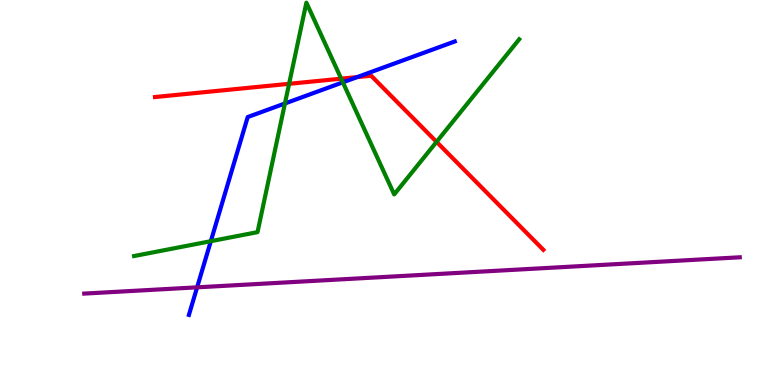[{'lines': ['blue', 'red'], 'intersections': [{'x': 4.61, 'y': 8.0}]}, {'lines': ['green', 'red'], 'intersections': [{'x': 3.73, 'y': 7.82}, {'x': 4.4, 'y': 7.96}, {'x': 5.63, 'y': 6.32}]}, {'lines': ['purple', 'red'], 'intersections': []}, {'lines': ['blue', 'green'], 'intersections': [{'x': 2.72, 'y': 3.74}, {'x': 3.68, 'y': 7.31}, {'x': 4.42, 'y': 7.86}]}, {'lines': ['blue', 'purple'], 'intersections': [{'x': 2.54, 'y': 2.54}]}, {'lines': ['green', 'purple'], 'intersections': []}]